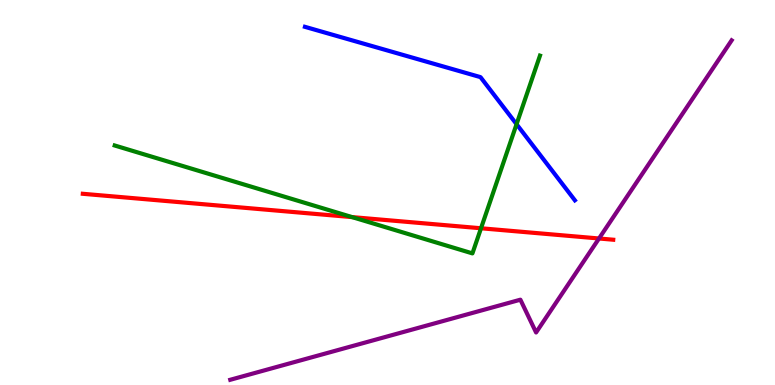[{'lines': ['blue', 'red'], 'intersections': []}, {'lines': ['green', 'red'], 'intersections': [{'x': 4.54, 'y': 4.36}, {'x': 6.21, 'y': 4.07}]}, {'lines': ['purple', 'red'], 'intersections': [{'x': 7.73, 'y': 3.81}]}, {'lines': ['blue', 'green'], 'intersections': [{'x': 6.67, 'y': 6.77}]}, {'lines': ['blue', 'purple'], 'intersections': []}, {'lines': ['green', 'purple'], 'intersections': []}]